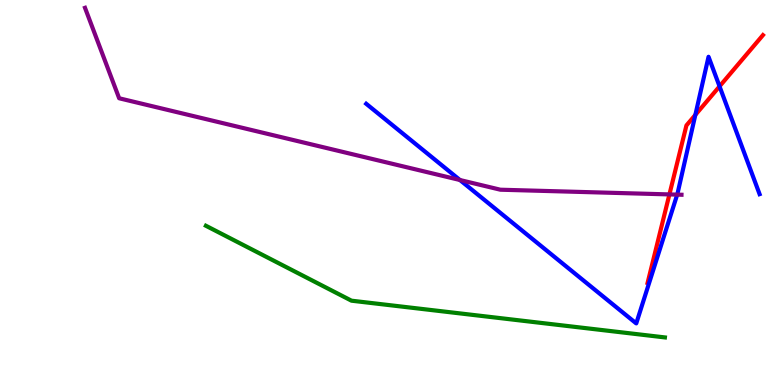[{'lines': ['blue', 'red'], 'intersections': [{'x': 8.97, 'y': 7.02}, {'x': 9.28, 'y': 7.76}]}, {'lines': ['green', 'red'], 'intersections': []}, {'lines': ['purple', 'red'], 'intersections': [{'x': 8.64, 'y': 4.95}]}, {'lines': ['blue', 'green'], 'intersections': []}, {'lines': ['blue', 'purple'], 'intersections': [{'x': 5.93, 'y': 5.32}, {'x': 8.74, 'y': 4.94}]}, {'lines': ['green', 'purple'], 'intersections': []}]